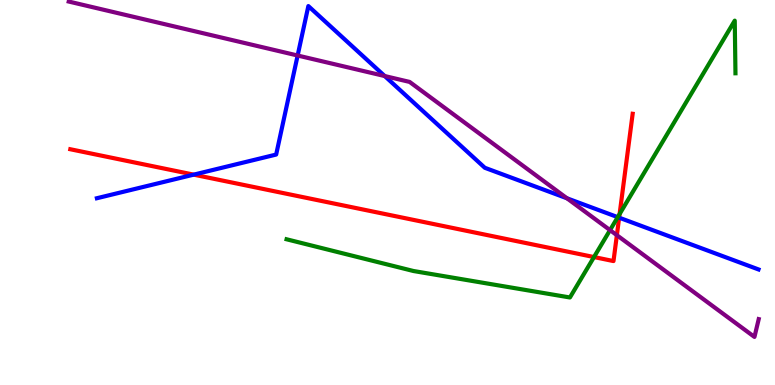[{'lines': ['blue', 'red'], 'intersections': [{'x': 2.5, 'y': 5.46}, {'x': 7.99, 'y': 4.35}]}, {'lines': ['green', 'red'], 'intersections': [{'x': 7.66, 'y': 3.32}, {'x': 8.0, 'y': 4.44}]}, {'lines': ['purple', 'red'], 'intersections': [{'x': 7.96, 'y': 3.89}]}, {'lines': ['blue', 'green'], 'intersections': [{'x': 7.97, 'y': 4.36}]}, {'lines': ['blue', 'purple'], 'intersections': [{'x': 3.84, 'y': 8.56}, {'x': 4.96, 'y': 8.02}, {'x': 7.32, 'y': 4.85}]}, {'lines': ['green', 'purple'], 'intersections': [{'x': 7.87, 'y': 4.02}]}]